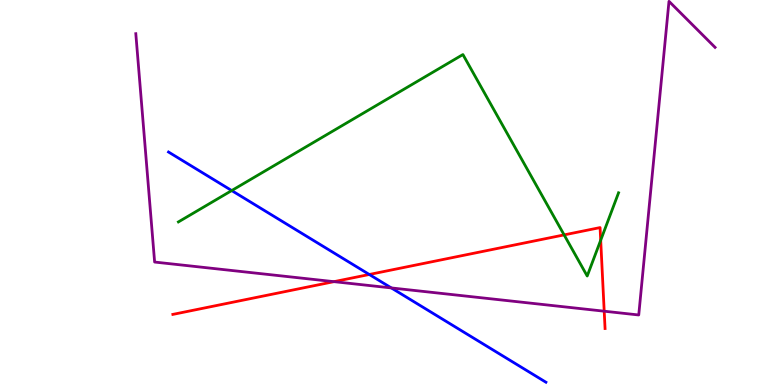[{'lines': ['blue', 'red'], 'intersections': [{'x': 4.77, 'y': 2.87}]}, {'lines': ['green', 'red'], 'intersections': [{'x': 7.28, 'y': 3.9}, {'x': 7.75, 'y': 3.76}]}, {'lines': ['purple', 'red'], 'intersections': [{'x': 4.31, 'y': 2.68}, {'x': 7.8, 'y': 1.92}]}, {'lines': ['blue', 'green'], 'intersections': [{'x': 2.99, 'y': 5.05}]}, {'lines': ['blue', 'purple'], 'intersections': [{'x': 5.05, 'y': 2.52}]}, {'lines': ['green', 'purple'], 'intersections': []}]